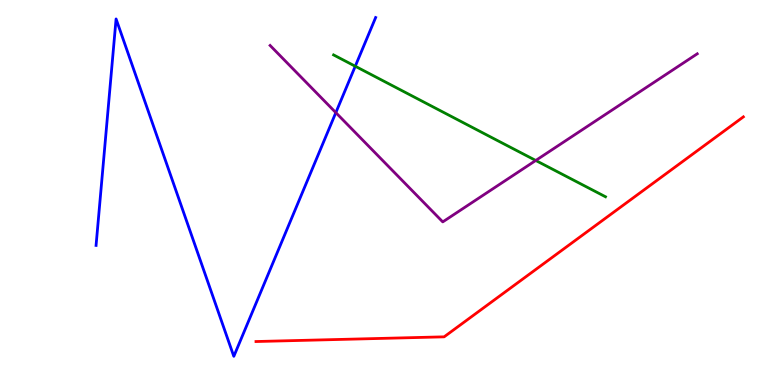[{'lines': ['blue', 'red'], 'intersections': []}, {'lines': ['green', 'red'], 'intersections': []}, {'lines': ['purple', 'red'], 'intersections': []}, {'lines': ['blue', 'green'], 'intersections': [{'x': 4.58, 'y': 8.28}]}, {'lines': ['blue', 'purple'], 'intersections': [{'x': 4.33, 'y': 7.07}]}, {'lines': ['green', 'purple'], 'intersections': [{'x': 6.91, 'y': 5.83}]}]